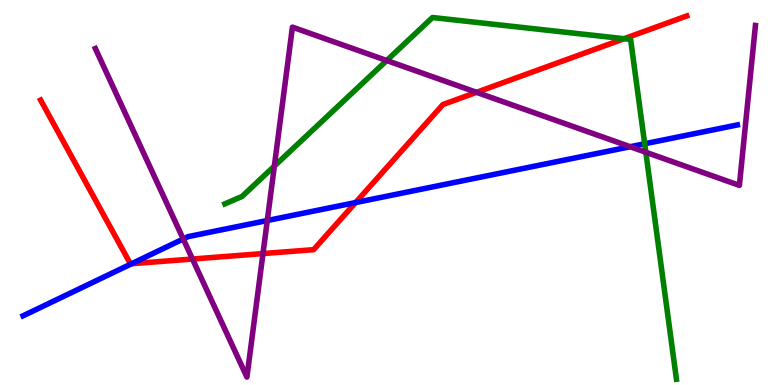[{'lines': ['blue', 'red'], 'intersections': [{'x': 1.7, 'y': 3.15}, {'x': 4.59, 'y': 4.74}]}, {'lines': ['green', 'red'], 'intersections': [{'x': 8.05, 'y': 8.99}]}, {'lines': ['purple', 'red'], 'intersections': [{'x': 2.48, 'y': 3.27}, {'x': 3.39, 'y': 3.41}, {'x': 6.15, 'y': 7.6}]}, {'lines': ['blue', 'green'], 'intersections': [{'x': 8.32, 'y': 6.27}]}, {'lines': ['blue', 'purple'], 'intersections': [{'x': 2.36, 'y': 3.79}, {'x': 3.45, 'y': 4.27}, {'x': 8.13, 'y': 6.19}]}, {'lines': ['green', 'purple'], 'intersections': [{'x': 3.54, 'y': 5.69}, {'x': 4.99, 'y': 8.43}, {'x': 8.33, 'y': 6.05}]}]